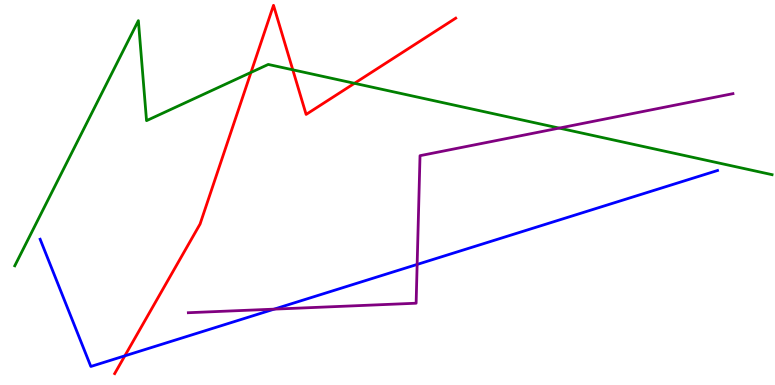[{'lines': ['blue', 'red'], 'intersections': [{'x': 1.61, 'y': 0.757}]}, {'lines': ['green', 'red'], 'intersections': [{'x': 3.24, 'y': 8.12}, {'x': 3.78, 'y': 8.19}, {'x': 4.57, 'y': 7.84}]}, {'lines': ['purple', 'red'], 'intersections': []}, {'lines': ['blue', 'green'], 'intersections': []}, {'lines': ['blue', 'purple'], 'intersections': [{'x': 3.54, 'y': 1.97}, {'x': 5.38, 'y': 3.13}]}, {'lines': ['green', 'purple'], 'intersections': [{'x': 7.22, 'y': 6.67}]}]